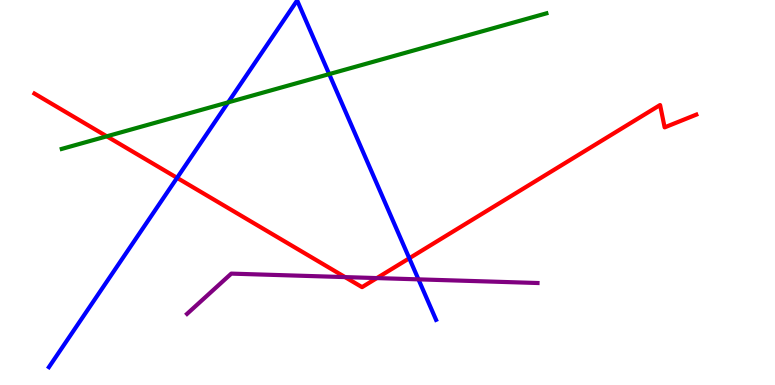[{'lines': ['blue', 'red'], 'intersections': [{'x': 2.28, 'y': 5.38}, {'x': 5.28, 'y': 3.29}]}, {'lines': ['green', 'red'], 'intersections': [{'x': 1.38, 'y': 6.46}]}, {'lines': ['purple', 'red'], 'intersections': [{'x': 4.45, 'y': 2.8}, {'x': 4.86, 'y': 2.78}]}, {'lines': ['blue', 'green'], 'intersections': [{'x': 2.94, 'y': 7.34}, {'x': 4.25, 'y': 8.08}]}, {'lines': ['blue', 'purple'], 'intersections': [{'x': 5.4, 'y': 2.74}]}, {'lines': ['green', 'purple'], 'intersections': []}]